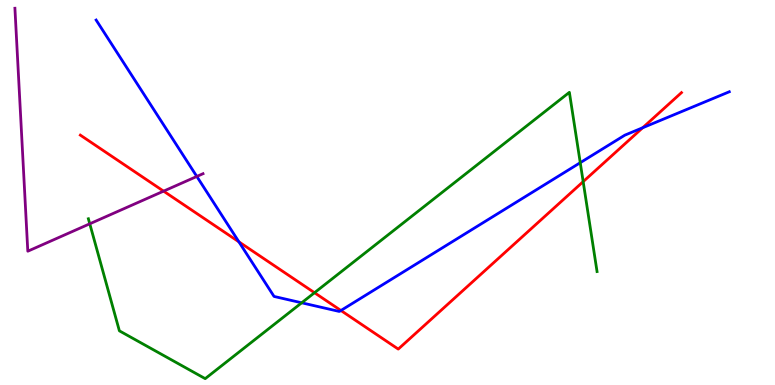[{'lines': ['blue', 'red'], 'intersections': [{'x': 3.08, 'y': 3.72}, {'x': 4.4, 'y': 1.94}, {'x': 8.29, 'y': 6.68}]}, {'lines': ['green', 'red'], 'intersections': [{'x': 4.06, 'y': 2.4}, {'x': 7.52, 'y': 5.28}]}, {'lines': ['purple', 'red'], 'intersections': [{'x': 2.11, 'y': 5.04}]}, {'lines': ['blue', 'green'], 'intersections': [{'x': 3.89, 'y': 2.14}, {'x': 7.49, 'y': 5.77}]}, {'lines': ['blue', 'purple'], 'intersections': [{'x': 2.54, 'y': 5.42}]}, {'lines': ['green', 'purple'], 'intersections': [{'x': 1.16, 'y': 4.19}]}]